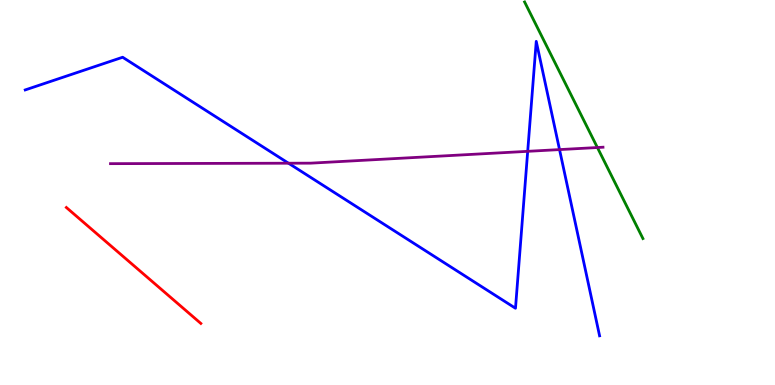[{'lines': ['blue', 'red'], 'intersections': []}, {'lines': ['green', 'red'], 'intersections': []}, {'lines': ['purple', 'red'], 'intersections': []}, {'lines': ['blue', 'green'], 'intersections': []}, {'lines': ['blue', 'purple'], 'intersections': [{'x': 3.72, 'y': 5.76}, {'x': 6.81, 'y': 6.07}, {'x': 7.22, 'y': 6.11}]}, {'lines': ['green', 'purple'], 'intersections': [{'x': 7.71, 'y': 6.17}]}]